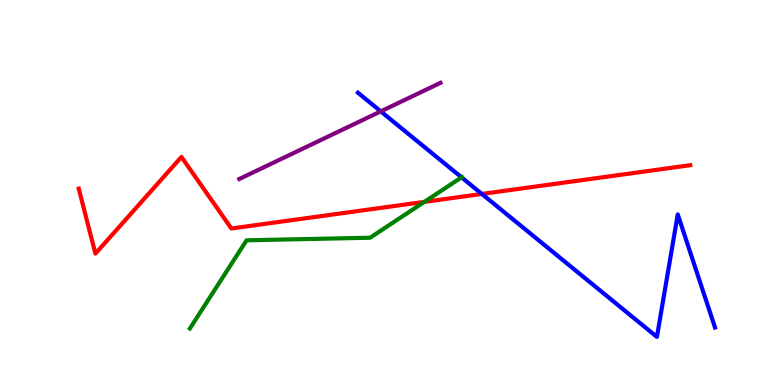[{'lines': ['blue', 'red'], 'intersections': [{'x': 6.22, 'y': 4.96}]}, {'lines': ['green', 'red'], 'intersections': [{'x': 5.48, 'y': 4.76}]}, {'lines': ['purple', 'red'], 'intersections': []}, {'lines': ['blue', 'green'], 'intersections': [{'x': 5.96, 'y': 5.39}]}, {'lines': ['blue', 'purple'], 'intersections': [{'x': 4.91, 'y': 7.11}]}, {'lines': ['green', 'purple'], 'intersections': []}]